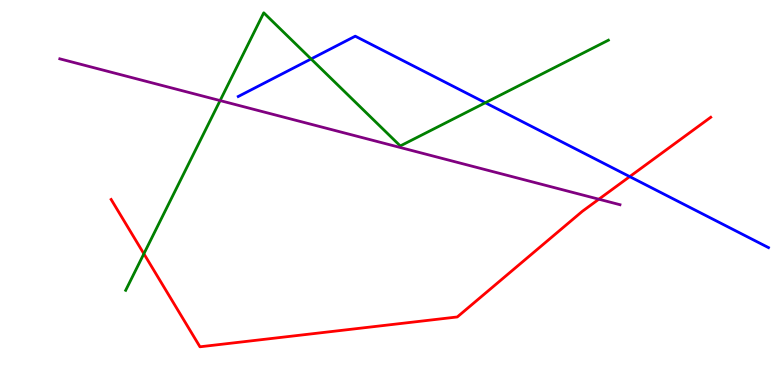[{'lines': ['blue', 'red'], 'intersections': [{'x': 8.13, 'y': 5.41}]}, {'lines': ['green', 'red'], 'intersections': [{'x': 1.86, 'y': 3.41}]}, {'lines': ['purple', 'red'], 'intersections': [{'x': 7.73, 'y': 4.83}]}, {'lines': ['blue', 'green'], 'intersections': [{'x': 4.01, 'y': 8.47}, {'x': 6.26, 'y': 7.33}]}, {'lines': ['blue', 'purple'], 'intersections': []}, {'lines': ['green', 'purple'], 'intersections': [{'x': 2.84, 'y': 7.39}]}]